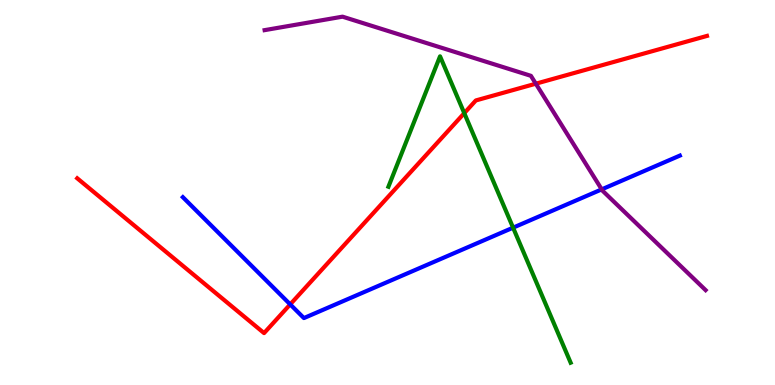[{'lines': ['blue', 'red'], 'intersections': [{'x': 3.74, 'y': 2.09}]}, {'lines': ['green', 'red'], 'intersections': [{'x': 5.99, 'y': 7.06}]}, {'lines': ['purple', 'red'], 'intersections': [{'x': 6.91, 'y': 7.83}]}, {'lines': ['blue', 'green'], 'intersections': [{'x': 6.62, 'y': 4.09}]}, {'lines': ['blue', 'purple'], 'intersections': [{'x': 7.76, 'y': 5.08}]}, {'lines': ['green', 'purple'], 'intersections': []}]